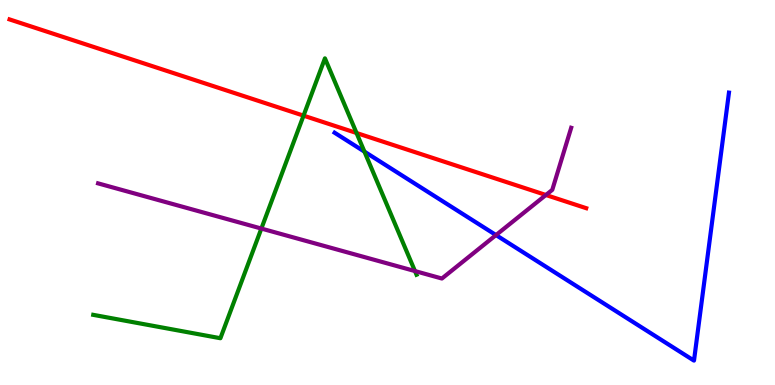[{'lines': ['blue', 'red'], 'intersections': []}, {'lines': ['green', 'red'], 'intersections': [{'x': 3.92, 'y': 7.0}, {'x': 4.6, 'y': 6.55}]}, {'lines': ['purple', 'red'], 'intersections': [{'x': 7.04, 'y': 4.94}]}, {'lines': ['blue', 'green'], 'intersections': [{'x': 4.7, 'y': 6.06}]}, {'lines': ['blue', 'purple'], 'intersections': [{'x': 6.4, 'y': 3.89}]}, {'lines': ['green', 'purple'], 'intersections': [{'x': 3.37, 'y': 4.06}, {'x': 5.35, 'y': 2.96}]}]